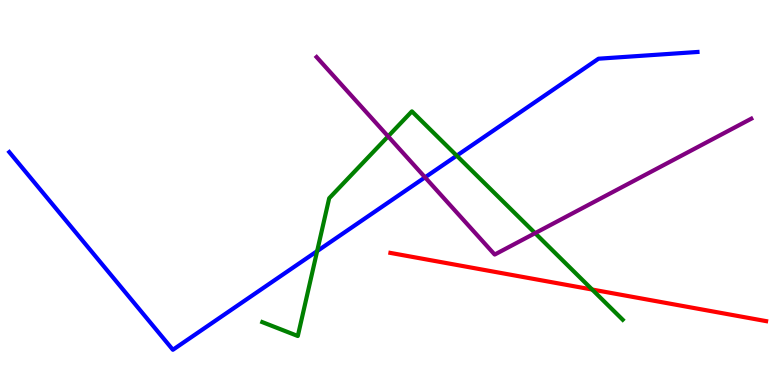[{'lines': ['blue', 'red'], 'intersections': []}, {'lines': ['green', 'red'], 'intersections': [{'x': 7.64, 'y': 2.48}]}, {'lines': ['purple', 'red'], 'intersections': []}, {'lines': ['blue', 'green'], 'intersections': [{'x': 4.09, 'y': 3.48}, {'x': 5.89, 'y': 5.96}]}, {'lines': ['blue', 'purple'], 'intersections': [{'x': 5.48, 'y': 5.39}]}, {'lines': ['green', 'purple'], 'intersections': [{'x': 5.01, 'y': 6.46}, {'x': 6.9, 'y': 3.94}]}]